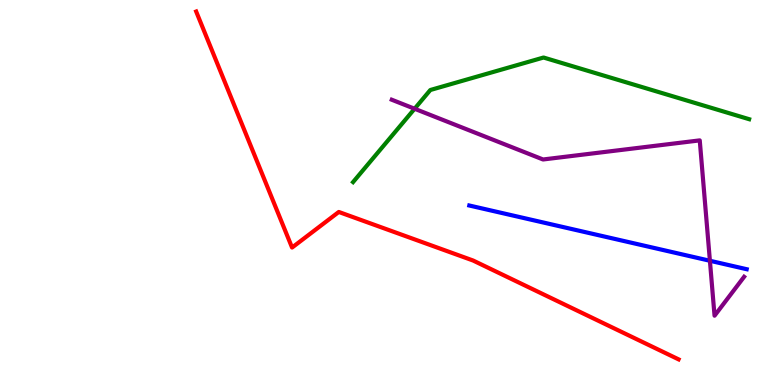[{'lines': ['blue', 'red'], 'intersections': []}, {'lines': ['green', 'red'], 'intersections': []}, {'lines': ['purple', 'red'], 'intersections': []}, {'lines': ['blue', 'green'], 'intersections': []}, {'lines': ['blue', 'purple'], 'intersections': [{'x': 9.16, 'y': 3.23}]}, {'lines': ['green', 'purple'], 'intersections': [{'x': 5.35, 'y': 7.18}]}]